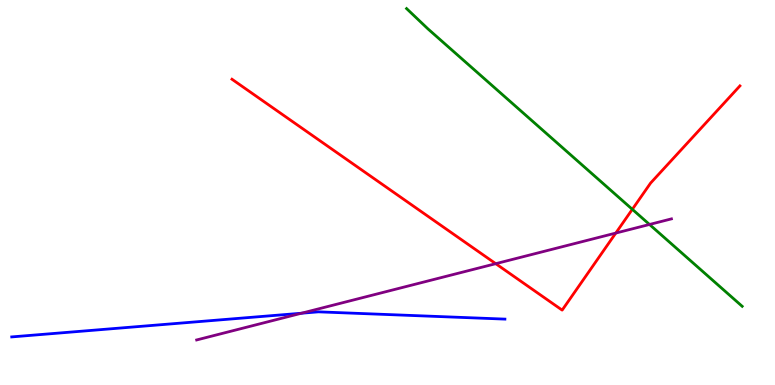[{'lines': ['blue', 'red'], 'intersections': []}, {'lines': ['green', 'red'], 'intersections': [{'x': 8.16, 'y': 4.56}]}, {'lines': ['purple', 'red'], 'intersections': [{'x': 6.4, 'y': 3.15}, {'x': 7.95, 'y': 3.95}]}, {'lines': ['blue', 'green'], 'intersections': []}, {'lines': ['blue', 'purple'], 'intersections': [{'x': 3.89, 'y': 1.86}]}, {'lines': ['green', 'purple'], 'intersections': [{'x': 8.38, 'y': 4.17}]}]